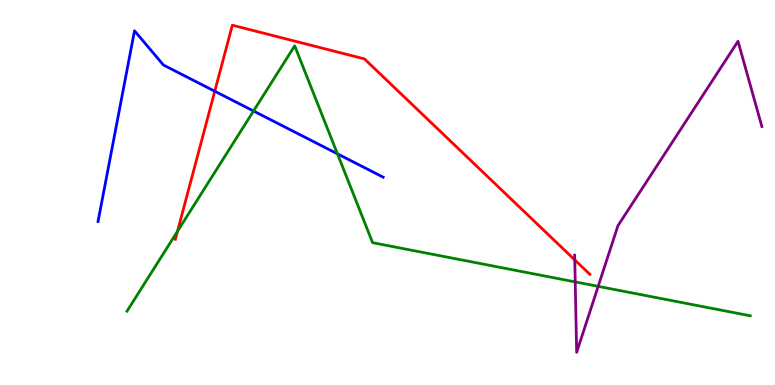[{'lines': ['blue', 'red'], 'intersections': [{'x': 2.77, 'y': 7.63}]}, {'lines': ['green', 'red'], 'intersections': [{'x': 2.29, 'y': 3.99}]}, {'lines': ['purple', 'red'], 'intersections': [{'x': 7.42, 'y': 3.25}]}, {'lines': ['blue', 'green'], 'intersections': [{'x': 3.27, 'y': 7.12}, {'x': 4.35, 'y': 6.0}]}, {'lines': ['blue', 'purple'], 'intersections': []}, {'lines': ['green', 'purple'], 'intersections': [{'x': 7.42, 'y': 2.68}, {'x': 7.72, 'y': 2.56}]}]